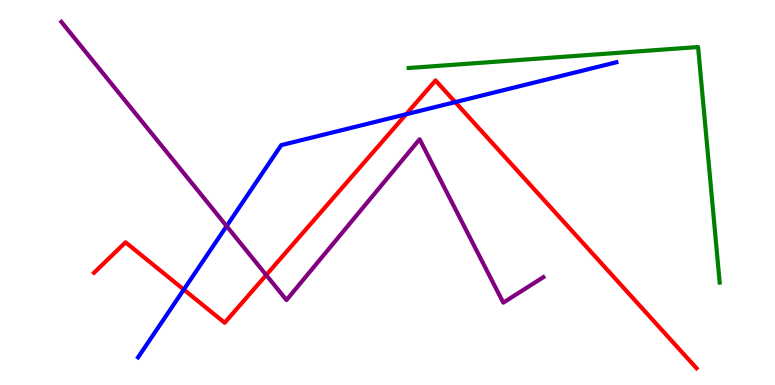[{'lines': ['blue', 'red'], 'intersections': [{'x': 2.37, 'y': 2.48}, {'x': 5.24, 'y': 7.03}, {'x': 5.87, 'y': 7.35}]}, {'lines': ['green', 'red'], 'intersections': []}, {'lines': ['purple', 'red'], 'intersections': [{'x': 3.44, 'y': 2.86}]}, {'lines': ['blue', 'green'], 'intersections': []}, {'lines': ['blue', 'purple'], 'intersections': [{'x': 2.92, 'y': 4.13}]}, {'lines': ['green', 'purple'], 'intersections': []}]